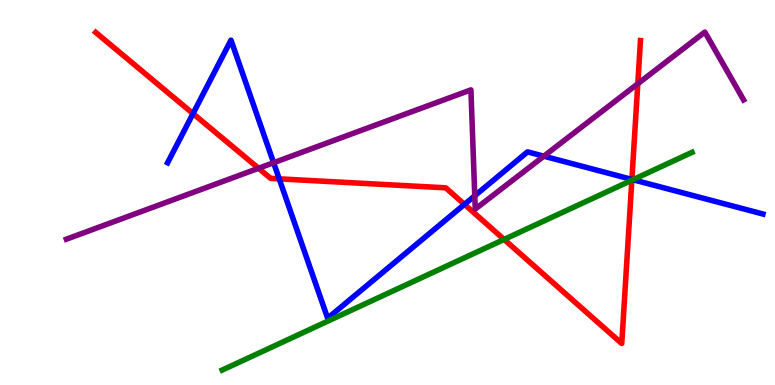[{'lines': ['blue', 'red'], 'intersections': [{'x': 2.49, 'y': 7.05}, {'x': 3.6, 'y': 5.35}, {'x': 5.99, 'y': 4.69}, {'x': 8.15, 'y': 5.34}]}, {'lines': ['green', 'red'], 'intersections': [{'x': 6.5, 'y': 3.78}, {'x': 8.15, 'y': 5.32}]}, {'lines': ['purple', 'red'], 'intersections': [{'x': 3.34, 'y': 5.63}, {'x': 8.23, 'y': 7.82}]}, {'lines': ['blue', 'green'], 'intersections': [{'x': 8.17, 'y': 5.33}]}, {'lines': ['blue', 'purple'], 'intersections': [{'x': 3.53, 'y': 5.77}, {'x': 6.13, 'y': 4.92}, {'x': 7.02, 'y': 5.94}]}, {'lines': ['green', 'purple'], 'intersections': []}]